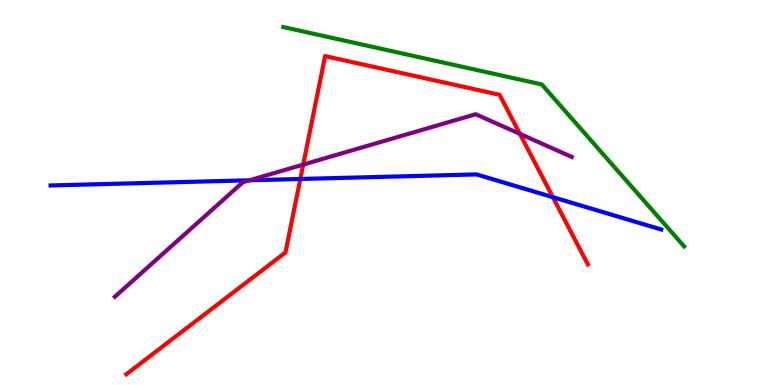[{'lines': ['blue', 'red'], 'intersections': [{'x': 3.87, 'y': 5.35}, {'x': 7.13, 'y': 4.88}]}, {'lines': ['green', 'red'], 'intersections': []}, {'lines': ['purple', 'red'], 'intersections': [{'x': 3.91, 'y': 5.72}, {'x': 6.71, 'y': 6.52}]}, {'lines': ['blue', 'green'], 'intersections': []}, {'lines': ['blue', 'purple'], 'intersections': [{'x': 3.22, 'y': 5.32}]}, {'lines': ['green', 'purple'], 'intersections': []}]